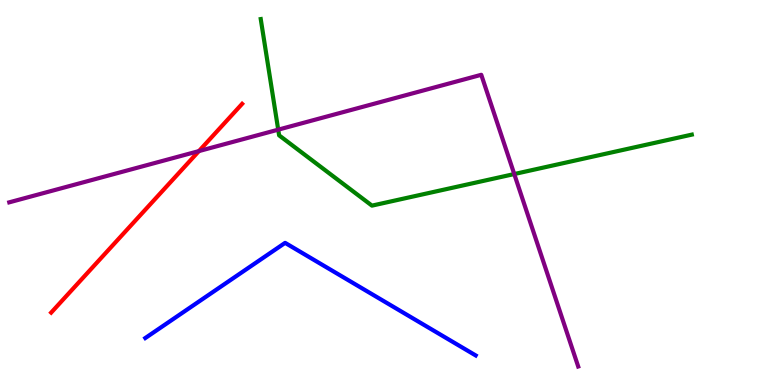[{'lines': ['blue', 'red'], 'intersections': []}, {'lines': ['green', 'red'], 'intersections': []}, {'lines': ['purple', 'red'], 'intersections': [{'x': 2.57, 'y': 6.08}]}, {'lines': ['blue', 'green'], 'intersections': []}, {'lines': ['blue', 'purple'], 'intersections': []}, {'lines': ['green', 'purple'], 'intersections': [{'x': 3.59, 'y': 6.63}, {'x': 6.64, 'y': 5.48}]}]